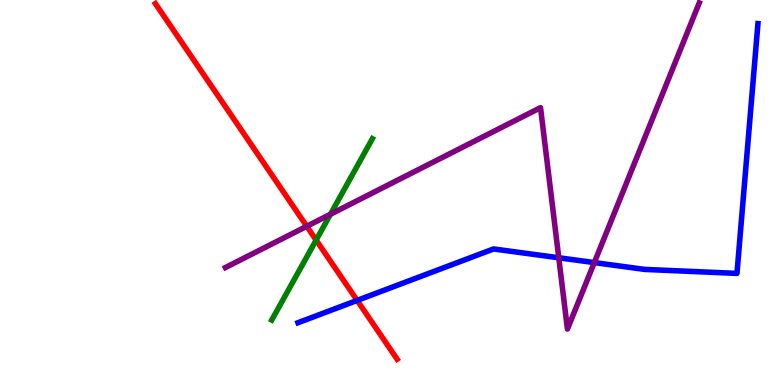[{'lines': ['blue', 'red'], 'intersections': [{'x': 4.61, 'y': 2.2}]}, {'lines': ['green', 'red'], 'intersections': [{'x': 4.08, 'y': 3.76}]}, {'lines': ['purple', 'red'], 'intersections': [{'x': 3.96, 'y': 4.12}]}, {'lines': ['blue', 'green'], 'intersections': []}, {'lines': ['blue', 'purple'], 'intersections': [{'x': 7.21, 'y': 3.3}, {'x': 7.67, 'y': 3.18}]}, {'lines': ['green', 'purple'], 'intersections': [{'x': 4.26, 'y': 4.44}]}]